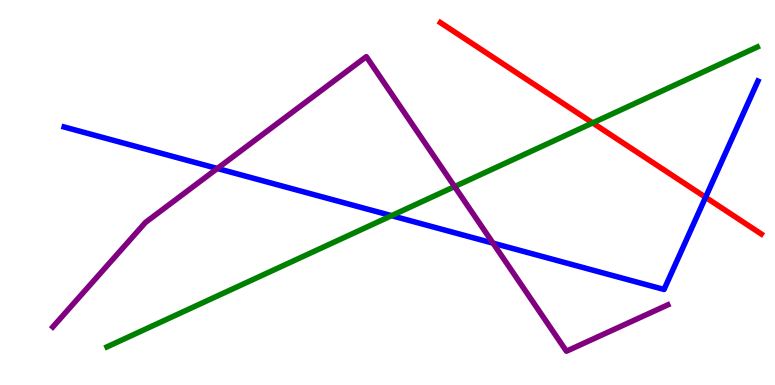[{'lines': ['blue', 'red'], 'intersections': [{'x': 9.1, 'y': 4.88}]}, {'lines': ['green', 'red'], 'intersections': [{'x': 7.65, 'y': 6.81}]}, {'lines': ['purple', 'red'], 'intersections': []}, {'lines': ['blue', 'green'], 'intersections': [{'x': 5.05, 'y': 4.4}]}, {'lines': ['blue', 'purple'], 'intersections': [{'x': 2.8, 'y': 5.62}, {'x': 6.36, 'y': 3.68}]}, {'lines': ['green', 'purple'], 'intersections': [{'x': 5.87, 'y': 5.15}]}]